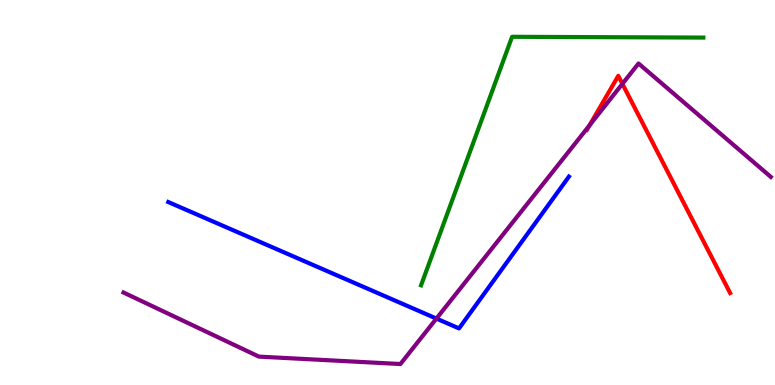[{'lines': ['blue', 'red'], 'intersections': []}, {'lines': ['green', 'red'], 'intersections': []}, {'lines': ['purple', 'red'], 'intersections': [{'x': 7.61, 'y': 6.74}, {'x': 8.03, 'y': 7.82}]}, {'lines': ['blue', 'green'], 'intersections': []}, {'lines': ['blue', 'purple'], 'intersections': [{'x': 5.63, 'y': 1.73}]}, {'lines': ['green', 'purple'], 'intersections': []}]